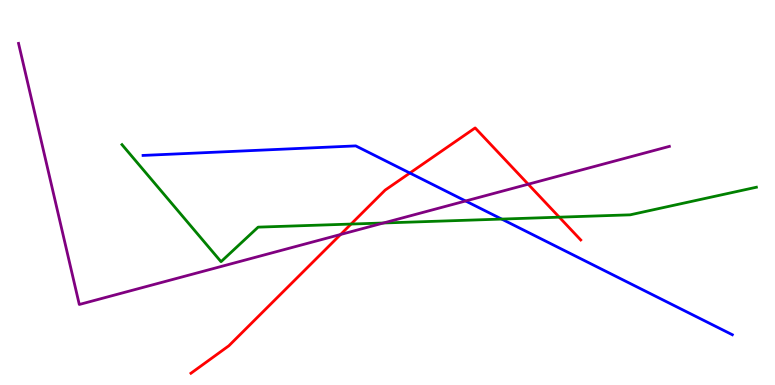[{'lines': ['blue', 'red'], 'intersections': [{'x': 5.29, 'y': 5.51}]}, {'lines': ['green', 'red'], 'intersections': [{'x': 4.53, 'y': 4.18}, {'x': 7.22, 'y': 4.36}]}, {'lines': ['purple', 'red'], 'intersections': [{'x': 4.39, 'y': 3.91}, {'x': 6.82, 'y': 5.22}]}, {'lines': ['blue', 'green'], 'intersections': [{'x': 6.47, 'y': 4.31}]}, {'lines': ['blue', 'purple'], 'intersections': [{'x': 6.01, 'y': 4.78}]}, {'lines': ['green', 'purple'], 'intersections': [{'x': 4.95, 'y': 4.21}]}]